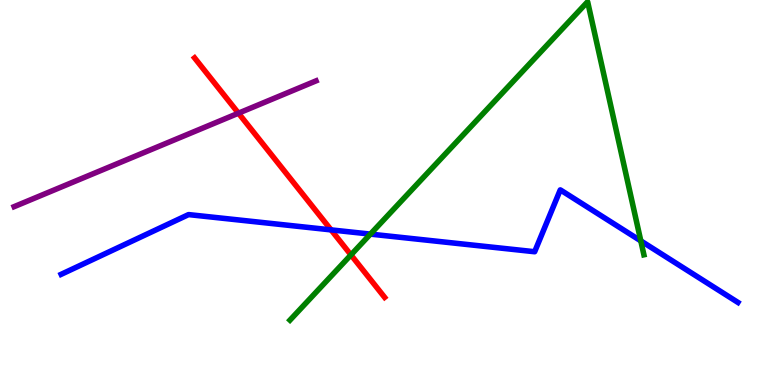[{'lines': ['blue', 'red'], 'intersections': [{'x': 4.27, 'y': 4.03}]}, {'lines': ['green', 'red'], 'intersections': [{'x': 4.53, 'y': 3.38}]}, {'lines': ['purple', 'red'], 'intersections': [{'x': 3.08, 'y': 7.06}]}, {'lines': ['blue', 'green'], 'intersections': [{'x': 4.78, 'y': 3.92}, {'x': 8.27, 'y': 3.74}]}, {'lines': ['blue', 'purple'], 'intersections': []}, {'lines': ['green', 'purple'], 'intersections': []}]